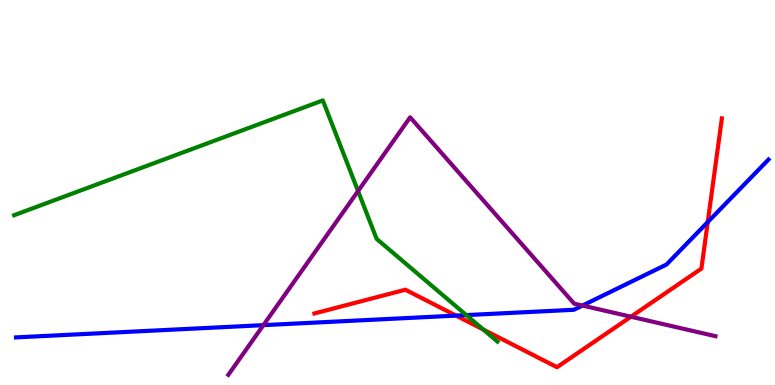[{'lines': ['blue', 'red'], 'intersections': [{'x': 5.88, 'y': 1.8}, {'x': 9.13, 'y': 4.23}]}, {'lines': ['green', 'red'], 'intersections': [{'x': 6.24, 'y': 1.44}]}, {'lines': ['purple', 'red'], 'intersections': [{'x': 8.14, 'y': 1.77}]}, {'lines': ['blue', 'green'], 'intersections': [{'x': 6.02, 'y': 1.82}]}, {'lines': ['blue', 'purple'], 'intersections': [{'x': 3.4, 'y': 1.55}, {'x': 7.52, 'y': 2.06}]}, {'lines': ['green', 'purple'], 'intersections': [{'x': 4.62, 'y': 5.04}]}]